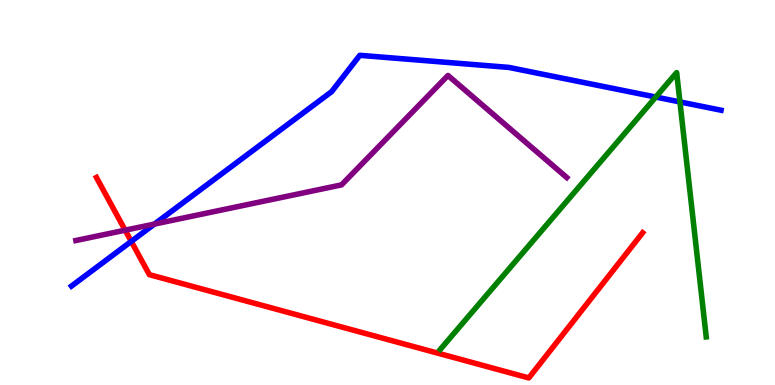[{'lines': ['blue', 'red'], 'intersections': [{'x': 1.69, 'y': 3.73}]}, {'lines': ['green', 'red'], 'intersections': []}, {'lines': ['purple', 'red'], 'intersections': [{'x': 1.61, 'y': 4.02}]}, {'lines': ['blue', 'green'], 'intersections': [{'x': 8.46, 'y': 7.48}, {'x': 8.77, 'y': 7.35}]}, {'lines': ['blue', 'purple'], 'intersections': [{'x': 1.99, 'y': 4.18}]}, {'lines': ['green', 'purple'], 'intersections': []}]